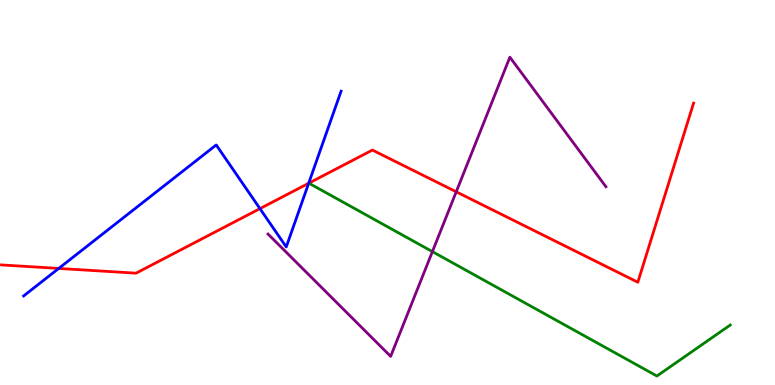[{'lines': ['blue', 'red'], 'intersections': [{'x': 0.758, 'y': 3.03}, {'x': 3.35, 'y': 4.58}, {'x': 3.98, 'y': 5.24}]}, {'lines': ['green', 'red'], 'intersections': []}, {'lines': ['purple', 'red'], 'intersections': [{'x': 5.89, 'y': 5.02}]}, {'lines': ['blue', 'green'], 'intersections': []}, {'lines': ['blue', 'purple'], 'intersections': []}, {'lines': ['green', 'purple'], 'intersections': [{'x': 5.58, 'y': 3.46}]}]